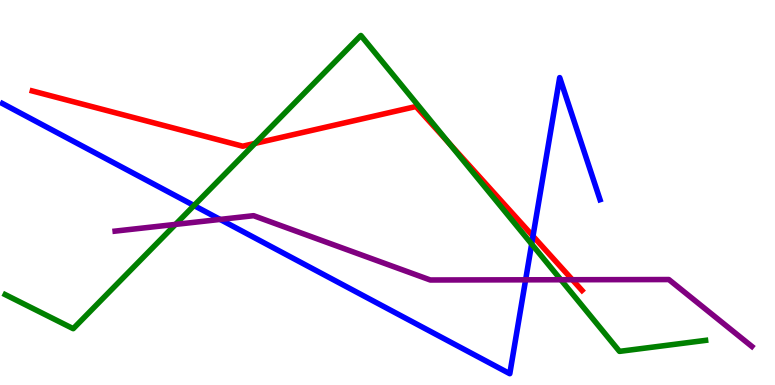[{'lines': ['blue', 'red'], 'intersections': [{'x': 6.88, 'y': 3.87}]}, {'lines': ['green', 'red'], 'intersections': [{'x': 3.29, 'y': 6.28}, {'x': 5.79, 'y': 6.28}]}, {'lines': ['purple', 'red'], 'intersections': [{'x': 7.39, 'y': 2.73}]}, {'lines': ['blue', 'green'], 'intersections': [{'x': 2.5, 'y': 4.66}, {'x': 6.86, 'y': 3.66}]}, {'lines': ['blue', 'purple'], 'intersections': [{'x': 2.84, 'y': 4.3}, {'x': 6.78, 'y': 2.73}]}, {'lines': ['green', 'purple'], 'intersections': [{'x': 2.26, 'y': 4.17}, {'x': 7.24, 'y': 2.73}]}]